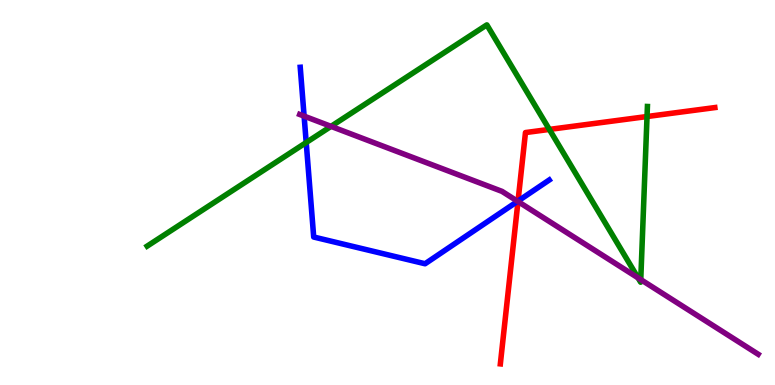[{'lines': ['blue', 'red'], 'intersections': [{'x': 6.68, 'y': 4.78}]}, {'lines': ['green', 'red'], 'intersections': [{'x': 7.09, 'y': 6.64}, {'x': 8.35, 'y': 6.97}]}, {'lines': ['purple', 'red'], 'intersections': [{'x': 6.68, 'y': 4.77}]}, {'lines': ['blue', 'green'], 'intersections': [{'x': 3.95, 'y': 6.3}]}, {'lines': ['blue', 'purple'], 'intersections': [{'x': 3.92, 'y': 6.98}, {'x': 6.68, 'y': 4.77}]}, {'lines': ['green', 'purple'], 'intersections': [{'x': 4.27, 'y': 6.72}, {'x': 8.23, 'y': 2.78}, {'x': 8.27, 'y': 2.74}]}]